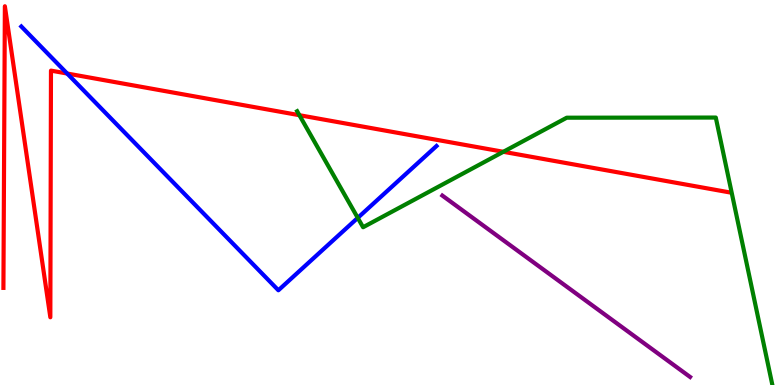[{'lines': ['blue', 'red'], 'intersections': [{'x': 0.867, 'y': 8.09}]}, {'lines': ['green', 'red'], 'intersections': [{'x': 3.86, 'y': 7.01}, {'x': 6.49, 'y': 6.06}]}, {'lines': ['purple', 'red'], 'intersections': []}, {'lines': ['blue', 'green'], 'intersections': [{'x': 4.62, 'y': 4.34}]}, {'lines': ['blue', 'purple'], 'intersections': []}, {'lines': ['green', 'purple'], 'intersections': []}]